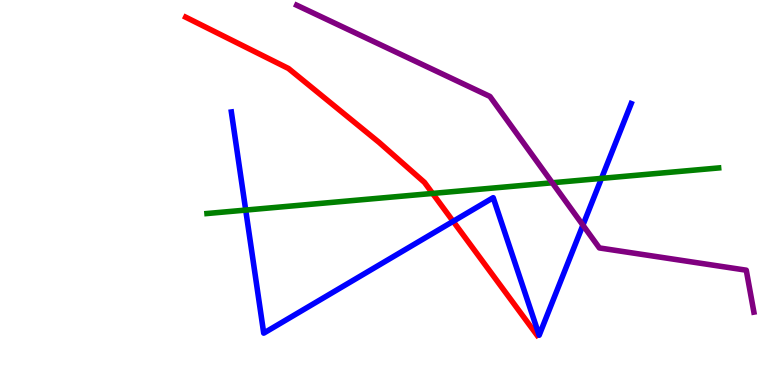[{'lines': ['blue', 'red'], 'intersections': [{'x': 5.85, 'y': 4.25}]}, {'lines': ['green', 'red'], 'intersections': [{'x': 5.58, 'y': 4.98}]}, {'lines': ['purple', 'red'], 'intersections': []}, {'lines': ['blue', 'green'], 'intersections': [{'x': 3.17, 'y': 4.54}, {'x': 7.76, 'y': 5.37}]}, {'lines': ['blue', 'purple'], 'intersections': [{'x': 7.52, 'y': 4.15}]}, {'lines': ['green', 'purple'], 'intersections': [{'x': 7.13, 'y': 5.25}]}]